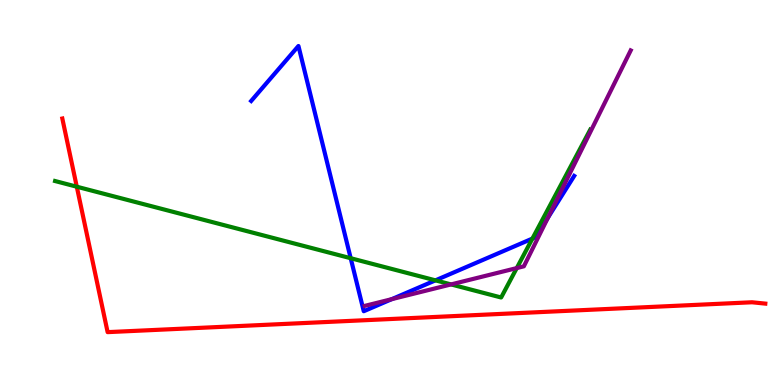[{'lines': ['blue', 'red'], 'intersections': []}, {'lines': ['green', 'red'], 'intersections': [{'x': 0.991, 'y': 5.15}]}, {'lines': ['purple', 'red'], 'intersections': []}, {'lines': ['blue', 'green'], 'intersections': [{'x': 4.53, 'y': 3.29}, {'x': 5.62, 'y': 2.72}, {'x': 6.87, 'y': 3.8}]}, {'lines': ['blue', 'purple'], 'intersections': [{'x': 5.05, 'y': 2.23}, {'x': 7.07, 'y': 4.34}]}, {'lines': ['green', 'purple'], 'intersections': [{'x': 5.82, 'y': 2.61}, {'x': 6.67, 'y': 3.04}]}]